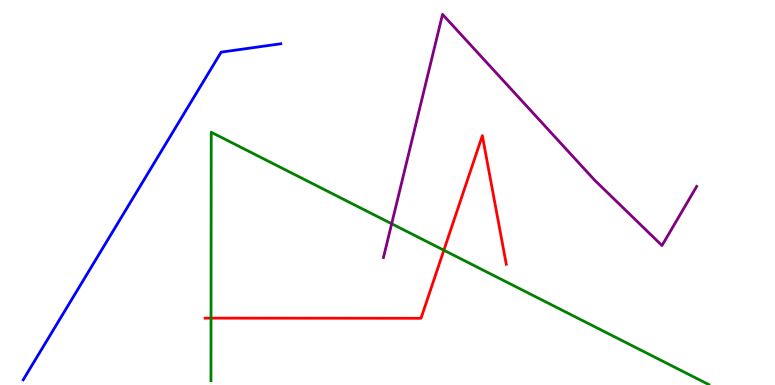[{'lines': ['blue', 'red'], 'intersections': []}, {'lines': ['green', 'red'], 'intersections': [{'x': 2.72, 'y': 1.74}, {'x': 5.73, 'y': 3.5}]}, {'lines': ['purple', 'red'], 'intersections': []}, {'lines': ['blue', 'green'], 'intersections': []}, {'lines': ['blue', 'purple'], 'intersections': []}, {'lines': ['green', 'purple'], 'intersections': [{'x': 5.05, 'y': 4.19}]}]